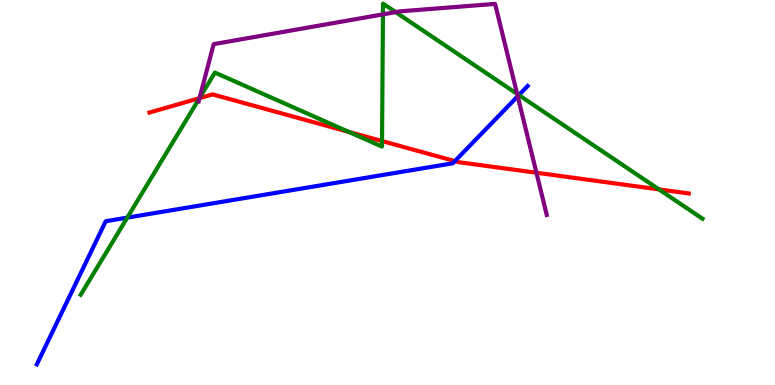[{'lines': ['blue', 'red'], 'intersections': [{'x': 5.87, 'y': 5.82}]}, {'lines': ['green', 'red'], 'intersections': [{'x': 2.57, 'y': 7.45}, {'x': 4.5, 'y': 6.58}, {'x': 4.93, 'y': 6.34}, {'x': 8.5, 'y': 5.08}]}, {'lines': ['purple', 'red'], 'intersections': [{'x': 2.57, 'y': 7.45}, {'x': 6.92, 'y': 5.51}]}, {'lines': ['blue', 'green'], 'intersections': [{'x': 1.64, 'y': 4.35}, {'x': 6.7, 'y': 7.53}]}, {'lines': ['blue', 'purple'], 'intersections': [{'x': 6.68, 'y': 7.5}]}, {'lines': ['green', 'purple'], 'intersections': [{'x': 2.57, 'y': 7.46}, {'x': 4.94, 'y': 9.63}, {'x': 5.11, 'y': 9.68}, {'x': 6.67, 'y': 7.56}]}]